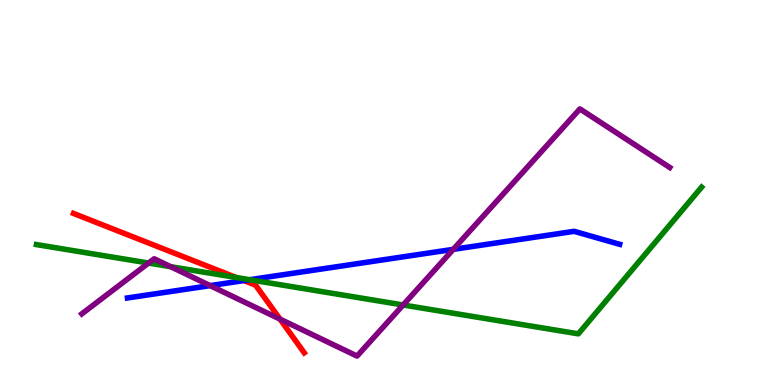[{'lines': ['blue', 'red'], 'intersections': [{'x': 3.15, 'y': 2.71}]}, {'lines': ['green', 'red'], 'intersections': [{'x': 3.05, 'y': 2.79}]}, {'lines': ['purple', 'red'], 'intersections': [{'x': 3.61, 'y': 1.71}]}, {'lines': ['blue', 'green'], 'intersections': [{'x': 3.22, 'y': 2.73}]}, {'lines': ['blue', 'purple'], 'intersections': [{'x': 2.71, 'y': 2.58}, {'x': 5.85, 'y': 3.52}]}, {'lines': ['green', 'purple'], 'intersections': [{'x': 1.92, 'y': 3.17}, {'x': 2.2, 'y': 3.07}, {'x': 5.2, 'y': 2.08}]}]